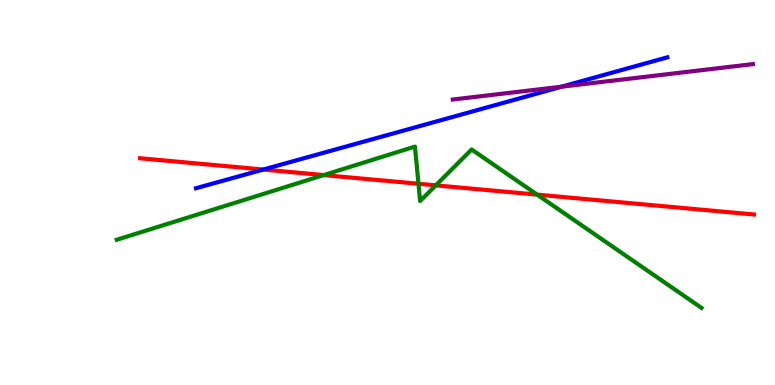[{'lines': ['blue', 'red'], 'intersections': [{'x': 3.4, 'y': 5.6}]}, {'lines': ['green', 'red'], 'intersections': [{'x': 4.18, 'y': 5.45}, {'x': 5.4, 'y': 5.23}, {'x': 5.62, 'y': 5.19}, {'x': 6.93, 'y': 4.94}]}, {'lines': ['purple', 'red'], 'intersections': []}, {'lines': ['blue', 'green'], 'intersections': []}, {'lines': ['blue', 'purple'], 'intersections': [{'x': 7.25, 'y': 7.75}]}, {'lines': ['green', 'purple'], 'intersections': []}]